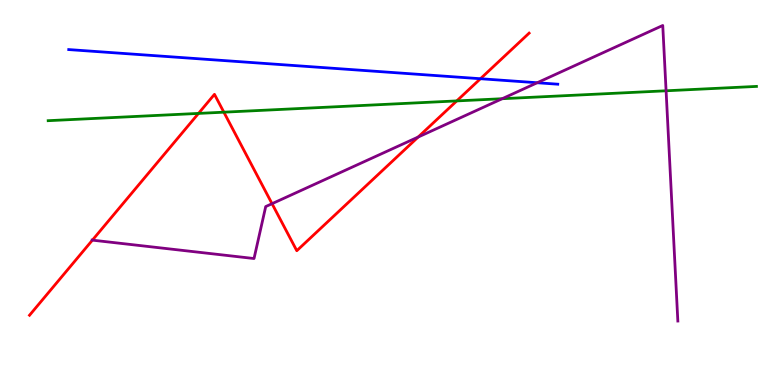[{'lines': ['blue', 'red'], 'intersections': [{'x': 6.2, 'y': 7.96}]}, {'lines': ['green', 'red'], 'intersections': [{'x': 2.56, 'y': 7.05}, {'x': 2.89, 'y': 7.09}, {'x': 5.89, 'y': 7.38}]}, {'lines': ['purple', 'red'], 'intersections': [{'x': 1.19, 'y': 3.76}, {'x': 3.51, 'y': 4.71}, {'x': 5.4, 'y': 6.44}]}, {'lines': ['blue', 'green'], 'intersections': []}, {'lines': ['blue', 'purple'], 'intersections': [{'x': 6.93, 'y': 7.85}]}, {'lines': ['green', 'purple'], 'intersections': [{'x': 6.48, 'y': 7.44}, {'x': 8.59, 'y': 7.64}]}]